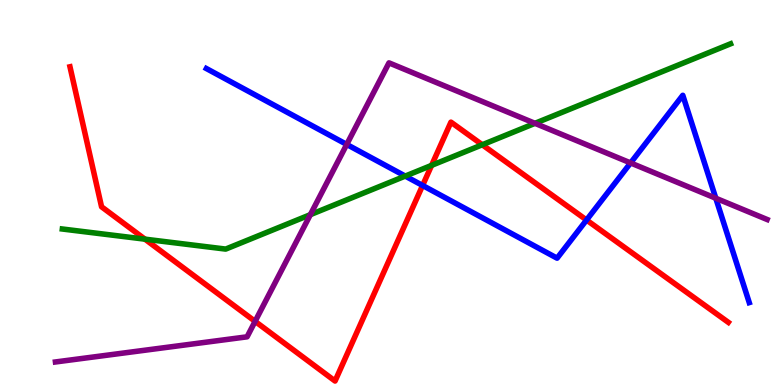[{'lines': ['blue', 'red'], 'intersections': [{'x': 5.45, 'y': 5.18}, {'x': 7.57, 'y': 4.29}]}, {'lines': ['green', 'red'], 'intersections': [{'x': 1.87, 'y': 3.79}, {'x': 5.57, 'y': 5.7}, {'x': 6.22, 'y': 6.24}]}, {'lines': ['purple', 'red'], 'intersections': [{'x': 3.29, 'y': 1.65}]}, {'lines': ['blue', 'green'], 'intersections': [{'x': 5.23, 'y': 5.43}]}, {'lines': ['blue', 'purple'], 'intersections': [{'x': 4.47, 'y': 6.25}, {'x': 8.14, 'y': 5.77}, {'x': 9.24, 'y': 4.85}]}, {'lines': ['green', 'purple'], 'intersections': [{'x': 4.0, 'y': 4.42}, {'x': 6.9, 'y': 6.8}]}]